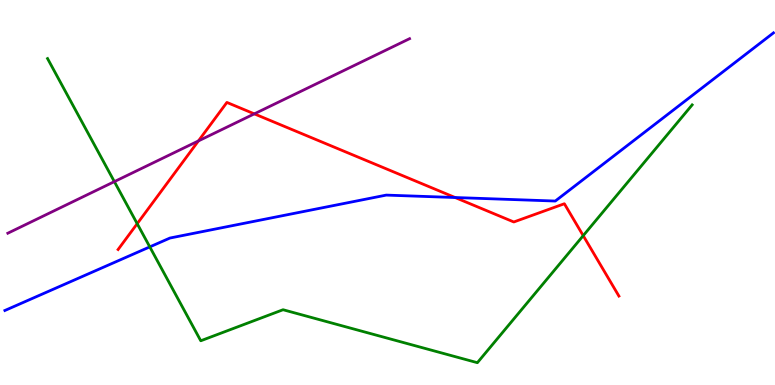[{'lines': ['blue', 'red'], 'intersections': [{'x': 5.87, 'y': 4.87}]}, {'lines': ['green', 'red'], 'intersections': [{'x': 1.77, 'y': 4.19}, {'x': 7.53, 'y': 3.88}]}, {'lines': ['purple', 'red'], 'intersections': [{'x': 2.56, 'y': 6.34}, {'x': 3.28, 'y': 7.04}]}, {'lines': ['blue', 'green'], 'intersections': [{'x': 1.93, 'y': 3.59}]}, {'lines': ['blue', 'purple'], 'intersections': []}, {'lines': ['green', 'purple'], 'intersections': [{'x': 1.48, 'y': 5.28}]}]